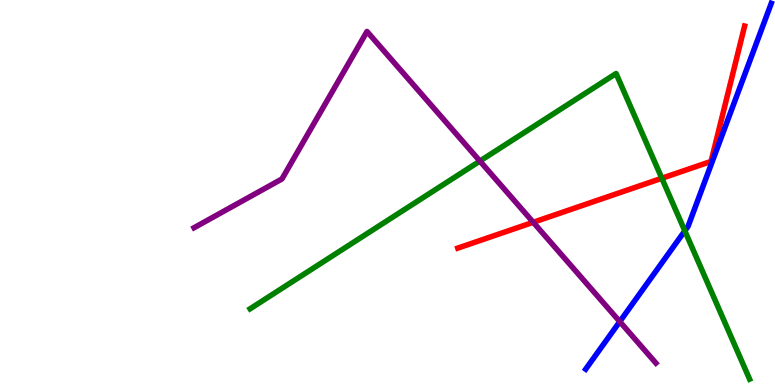[{'lines': ['blue', 'red'], 'intersections': []}, {'lines': ['green', 'red'], 'intersections': [{'x': 8.54, 'y': 5.37}]}, {'lines': ['purple', 'red'], 'intersections': [{'x': 6.88, 'y': 4.23}]}, {'lines': ['blue', 'green'], 'intersections': [{'x': 8.84, 'y': 4.0}]}, {'lines': ['blue', 'purple'], 'intersections': [{'x': 8.0, 'y': 1.65}]}, {'lines': ['green', 'purple'], 'intersections': [{'x': 6.19, 'y': 5.82}]}]